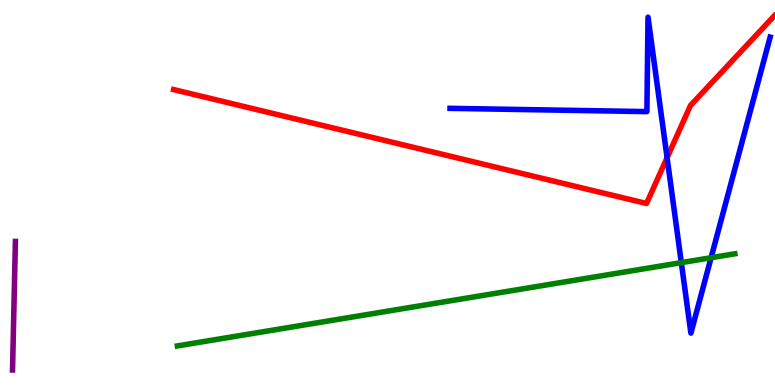[{'lines': ['blue', 'red'], 'intersections': [{'x': 8.61, 'y': 5.9}]}, {'lines': ['green', 'red'], 'intersections': []}, {'lines': ['purple', 'red'], 'intersections': []}, {'lines': ['blue', 'green'], 'intersections': [{'x': 8.79, 'y': 3.18}, {'x': 9.18, 'y': 3.31}]}, {'lines': ['blue', 'purple'], 'intersections': []}, {'lines': ['green', 'purple'], 'intersections': []}]